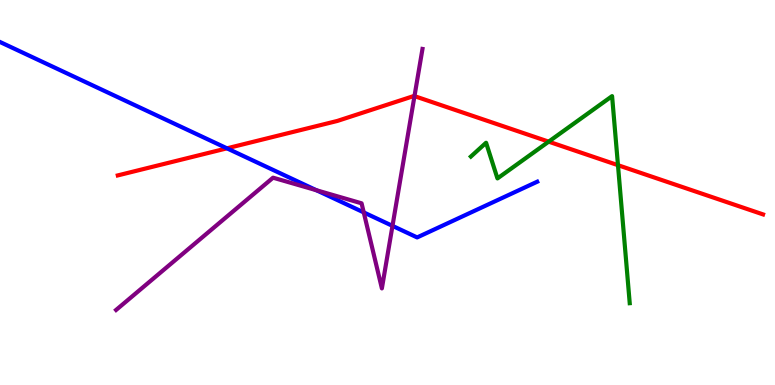[{'lines': ['blue', 'red'], 'intersections': [{'x': 2.93, 'y': 6.15}]}, {'lines': ['green', 'red'], 'intersections': [{'x': 7.08, 'y': 6.32}, {'x': 7.97, 'y': 5.71}]}, {'lines': ['purple', 'red'], 'intersections': [{'x': 5.35, 'y': 7.5}]}, {'lines': ['blue', 'green'], 'intersections': []}, {'lines': ['blue', 'purple'], 'intersections': [{'x': 4.08, 'y': 5.06}, {'x': 4.69, 'y': 4.48}, {'x': 5.06, 'y': 4.13}]}, {'lines': ['green', 'purple'], 'intersections': []}]